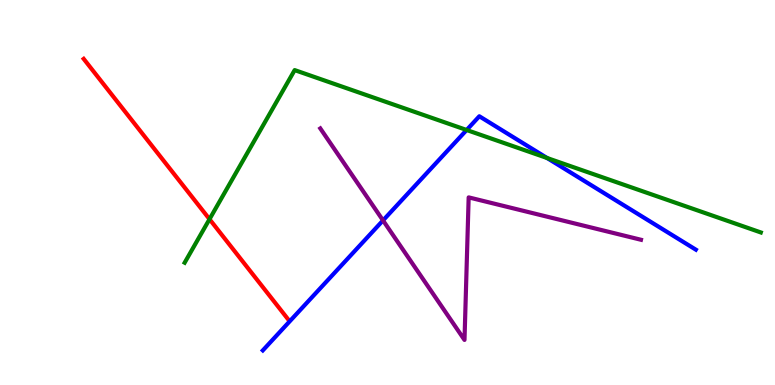[{'lines': ['blue', 'red'], 'intersections': []}, {'lines': ['green', 'red'], 'intersections': [{'x': 2.7, 'y': 4.31}]}, {'lines': ['purple', 'red'], 'intersections': []}, {'lines': ['blue', 'green'], 'intersections': [{'x': 6.02, 'y': 6.62}, {'x': 7.06, 'y': 5.9}]}, {'lines': ['blue', 'purple'], 'intersections': [{'x': 4.94, 'y': 4.27}]}, {'lines': ['green', 'purple'], 'intersections': []}]